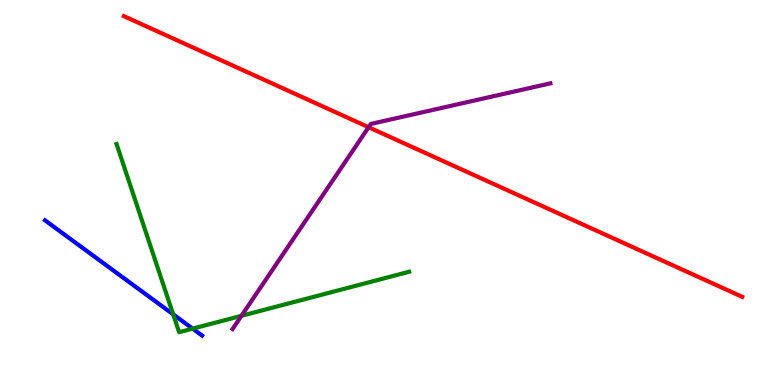[{'lines': ['blue', 'red'], 'intersections': []}, {'lines': ['green', 'red'], 'intersections': []}, {'lines': ['purple', 'red'], 'intersections': [{'x': 4.76, 'y': 6.7}]}, {'lines': ['blue', 'green'], 'intersections': [{'x': 2.23, 'y': 1.83}, {'x': 2.49, 'y': 1.46}]}, {'lines': ['blue', 'purple'], 'intersections': []}, {'lines': ['green', 'purple'], 'intersections': [{'x': 3.12, 'y': 1.8}]}]